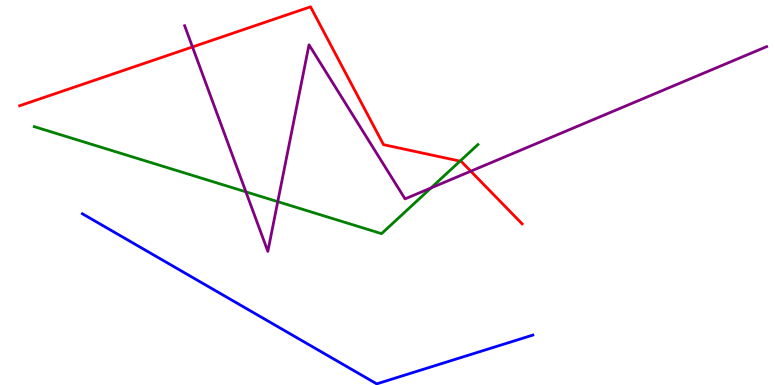[{'lines': ['blue', 'red'], 'intersections': []}, {'lines': ['green', 'red'], 'intersections': [{'x': 5.94, 'y': 5.81}]}, {'lines': ['purple', 'red'], 'intersections': [{'x': 2.48, 'y': 8.78}, {'x': 6.07, 'y': 5.55}]}, {'lines': ['blue', 'green'], 'intersections': []}, {'lines': ['blue', 'purple'], 'intersections': []}, {'lines': ['green', 'purple'], 'intersections': [{'x': 3.17, 'y': 5.02}, {'x': 3.58, 'y': 4.76}, {'x': 5.56, 'y': 5.12}]}]